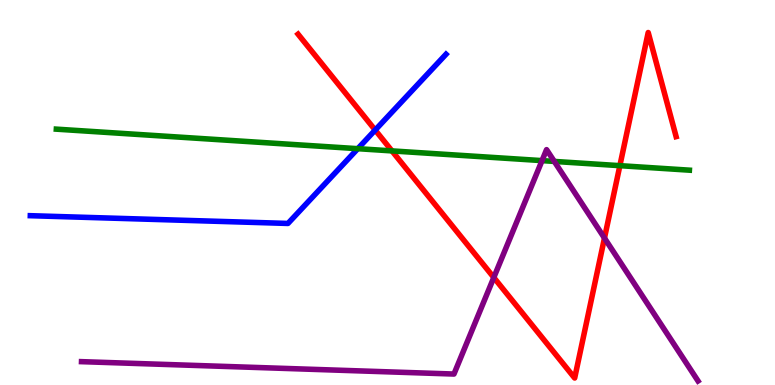[{'lines': ['blue', 'red'], 'intersections': [{'x': 4.84, 'y': 6.62}]}, {'lines': ['green', 'red'], 'intersections': [{'x': 5.06, 'y': 6.08}, {'x': 8.0, 'y': 5.7}]}, {'lines': ['purple', 'red'], 'intersections': [{'x': 6.37, 'y': 2.79}, {'x': 7.8, 'y': 3.82}]}, {'lines': ['blue', 'green'], 'intersections': [{'x': 4.62, 'y': 6.14}]}, {'lines': ['blue', 'purple'], 'intersections': []}, {'lines': ['green', 'purple'], 'intersections': [{'x': 6.99, 'y': 5.83}, {'x': 7.15, 'y': 5.81}]}]